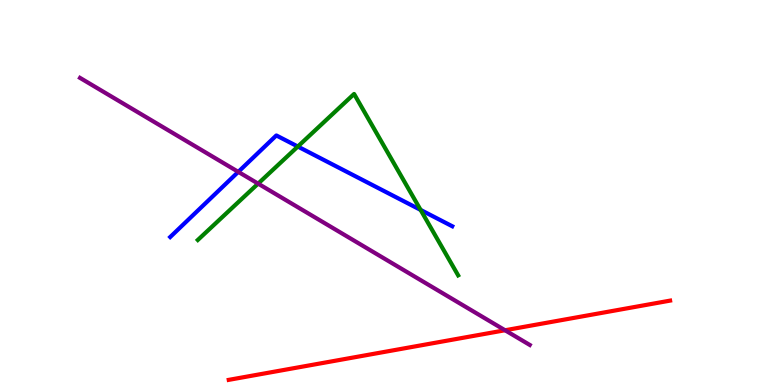[{'lines': ['blue', 'red'], 'intersections': []}, {'lines': ['green', 'red'], 'intersections': []}, {'lines': ['purple', 'red'], 'intersections': [{'x': 6.52, 'y': 1.42}]}, {'lines': ['blue', 'green'], 'intersections': [{'x': 3.84, 'y': 6.19}, {'x': 5.43, 'y': 4.55}]}, {'lines': ['blue', 'purple'], 'intersections': [{'x': 3.07, 'y': 5.54}]}, {'lines': ['green', 'purple'], 'intersections': [{'x': 3.33, 'y': 5.23}]}]